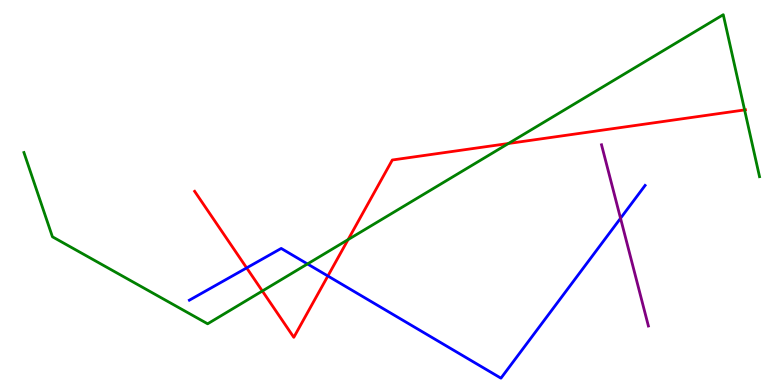[{'lines': ['blue', 'red'], 'intersections': [{'x': 3.18, 'y': 3.04}, {'x': 4.23, 'y': 2.83}]}, {'lines': ['green', 'red'], 'intersections': [{'x': 3.39, 'y': 2.44}, {'x': 4.49, 'y': 3.78}, {'x': 6.56, 'y': 6.27}, {'x': 9.61, 'y': 7.14}]}, {'lines': ['purple', 'red'], 'intersections': []}, {'lines': ['blue', 'green'], 'intersections': [{'x': 3.97, 'y': 3.14}]}, {'lines': ['blue', 'purple'], 'intersections': [{'x': 8.01, 'y': 4.33}]}, {'lines': ['green', 'purple'], 'intersections': []}]